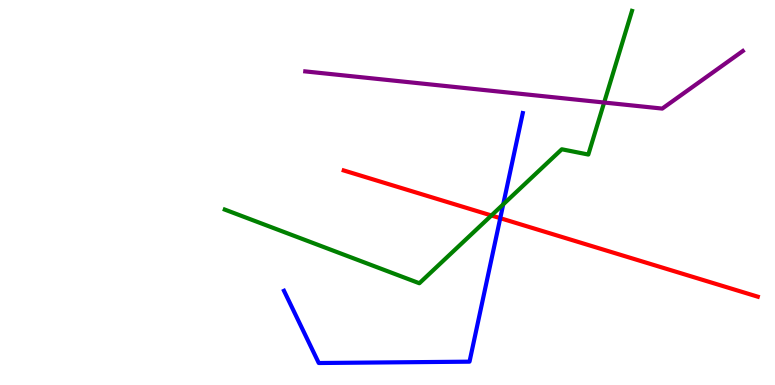[{'lines': ['blue', 'red'], 'intersections': [{'x': 6.45, 'y': 4.33}]}, {'lines': ['green', 'red'], 'intersections': [{'x': 6.34, 'y': 4.4}]}, {'lines': ['purple', 'red'], 'intersections': []}, {'lines': ['blue', 'green'], 'intersections': [{'x': 6.49, 'y': 4.69}]}, {'lines': ['blue', 'purple'], 'intersections': []}, {'lines': ['green', 'purple'], 'intersections': [{'x': 7.8, 'y': 7.34}]}]